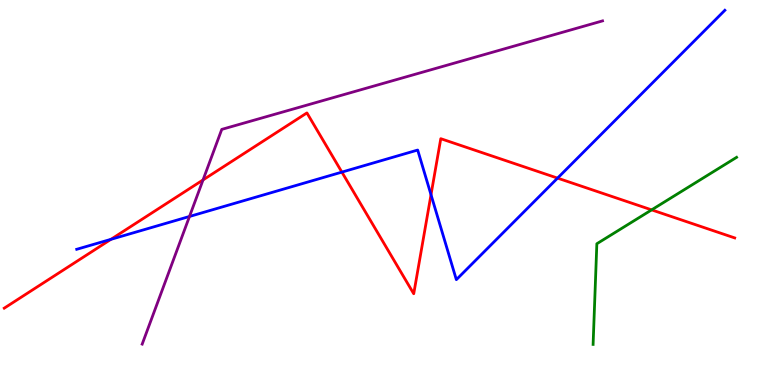[{'lines': ['blue', 'red'], 'intersections': [{'x': 1.43, 'y': 3.78}, {'x': 4.41, 'y': 5.53}, {'x': 5.56, 'y': 4.94}, {'x': 7.19, 'y': 5.37}]}, {'lines': ['green', 'red'], 'intersections': [{'x': 8.41, 'y': 4.55}]}, {'lines': ['purple', 'red'], 'intersections': [{'x': 2.62, 'y': 5.33}]}, {'lines': ['blue', 'green'], 'intersections': []}, {'lines': ['blue', 'purple'], 'intersections': [{'x': 2.45, 'y': 4.38}]}, {'lines': ['green', 'purple'], 'intersections': []}]